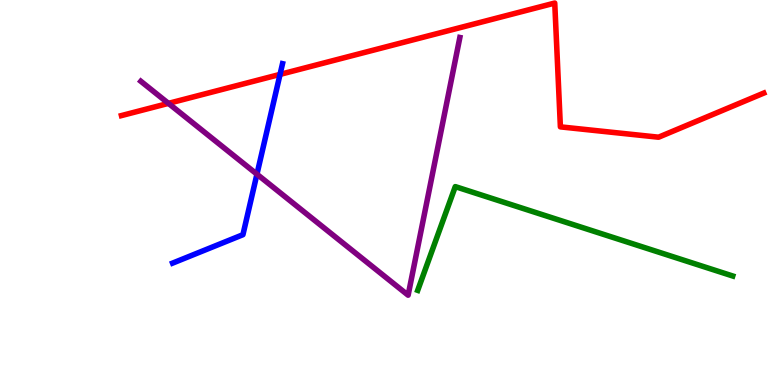[{'lines': ['blue', 'red'], 'intersections': [{'x': 3.61, 'y': 8.07}]}, {'lines': ['green', 'red'], 'intersections': []}, {'lines': ['purple', 'red'], 'intersections': [{'x': 2.17, 'y': 7.32}]}, {'lines': ['blue', 'green'], 'intersections': []}, {'lines': ['blue', 'purple'], 'intersections': [{'x': 3.32, 'y': 5.48}]}, {'lines': ['green', 'purple'], 'intersections': []}]